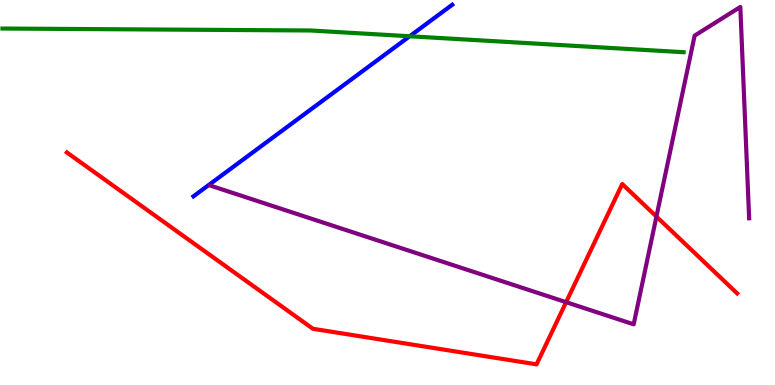[{'lines': ['blue', 'red'], 'intersections': []}, {'lines': ['green', 'red'], 'intersections': []}, {'lines': ['purple', 'red'], 'intersections': [{'x': 7.3, 'y': 2.15}, {'x': 8.47, 'y': 4.38}]}, {'lines': ['blue', 'green'], 'intersections': [{'x': 5.29, 'y': 9.06}]}, {'lines': ['blue', 'purple'], 'intersections': []}, {'lines': ['green', 'purple'], 'intersections': []}]